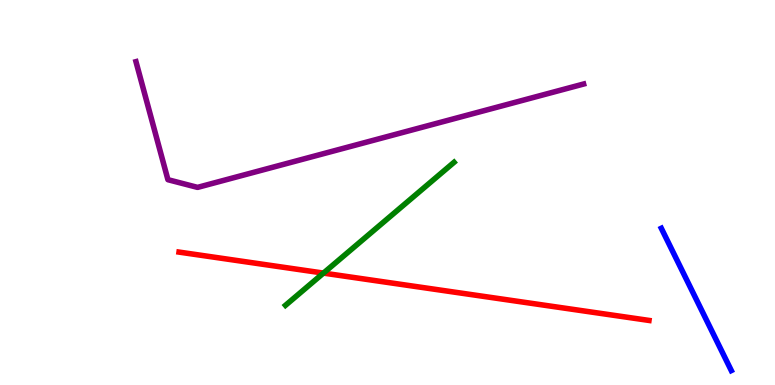[{'lines': ['blue', 'red'], 'intersections': []}, {'lines': ['green', 'red'], 'intersections': [{'x': 4.17, 'y': 2.91}]}, {'lines': ['purple', 'red'], 'intersections': []}, {'lines': ['blue', 'green'], 'intersections': []}, {'lines': ['blue', 'purple'], 'intersections': []}, {'lines': ['green', 'purple'], 'intersections': []}]